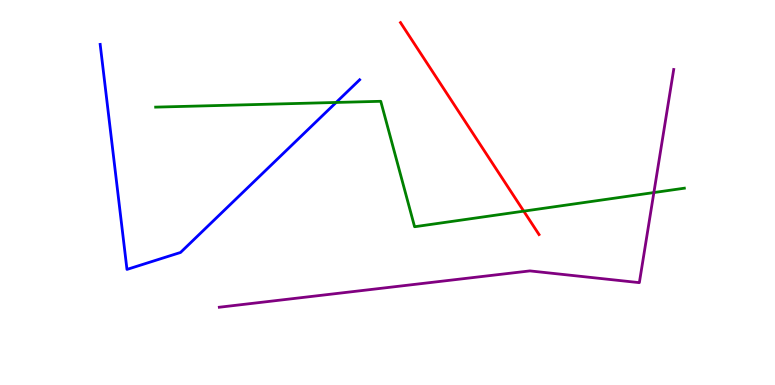[{'lines': ['blue', 'red'], 'intersections': []}, {'lines': ['green', 'red'], 'intersections': [{'x': 6.76, 'y': 4.52}]}, {'lines': ['purple', 'red'], 'intersections': []}, {'lines': ['blue', 'green'], 'intersections': [{'x': 4.34, 'y': 7.34}]}, {'lines': ['blue', 'purple'], 'intersections': []}, {'lines': ['green', 'purple'], 'intersections': [{'x': 8.44, 'y': 5.0}]}]